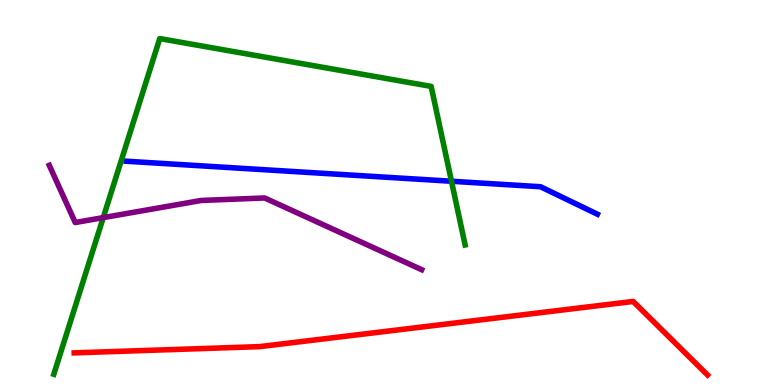[{'lines': ['blue', 'red'], 'intersections': []}, {'lines': ['green', 'red'], 'intersections': []}, {'lines': ['purple', 'red'], 'intersections': []}, {'lines': ['blue', 'green'], 'intersections': [{'x': 5.83, 'y': 5.29}]}, {'lines': ['blue', 'purple'], 'intersections': []}, {'lines': ['green', 'purple'], 'intersections': [{'x': 1.33, 'y': 4.35}]}]